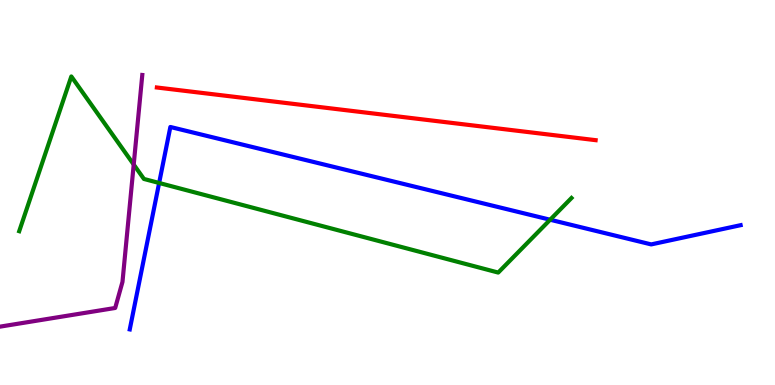[{'lines': ['blue', 'red'], 'intersections': []}, {'lines': ['green', 'red'], 'intersections': []}, {'lines': ['purple', 'red'], 'intersections': []}, {'lines': ['blue', 'green'], 'intersections': [{'x': 2.05, 'y': 5.25}, {'x': 7.1, 'y': 4.29}]}, {'lines': ['blue', 'purple'], 'intersections': []}, {'lines': ['green', 'purple'], 'intersections': [{'x': 1.73, 'y': 5.73}]}]